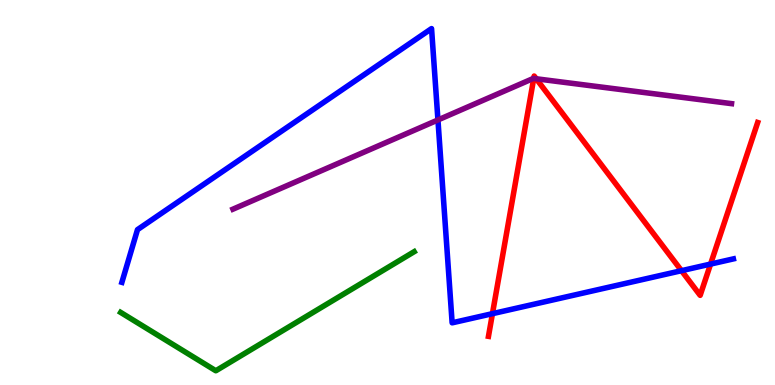[{'lines': ['blue', 'red'], 'intersections': [{'x': 6.35, 'y': 1.85}, {'x': 8.79, 'y': 2.97}, {'x': 9.17, 'y': 3.14}]}, {'lines': ['green', 'red'], 'intersections': []}, {'lines': ['purple', 'red'], 'intersections': [{'x': 6.89, 'y': 7.96}, {'x': 6.92, 'y': 7.95}]}, {'lines': ['blue', 'green'], 'intersections': []}, {'lines': ['blue', 'purple'], 'intersections': [{'x': 5.65, 'y': 6.88}]}, {'lines': ['green', 'purple'], 'intersections': []}]